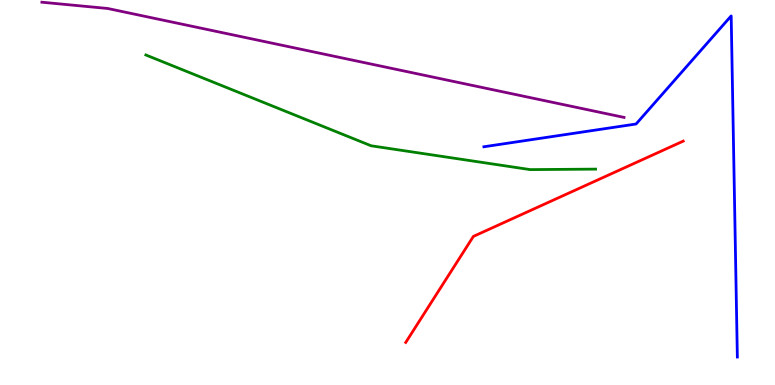[{'lines': ['blue', 'red'], 'intersections': []}, {'lines': ['green', 'red'], 'intersections': []}, {'lines': ['purple', 'red'], 'intersections': []}, {'lines': ['blue', 'green'], 'intersections': []}, {'lines': ['blue', 'purple'], 'intersections': []}, {'lines': ['green', 'purple'], 'intersections': []}]